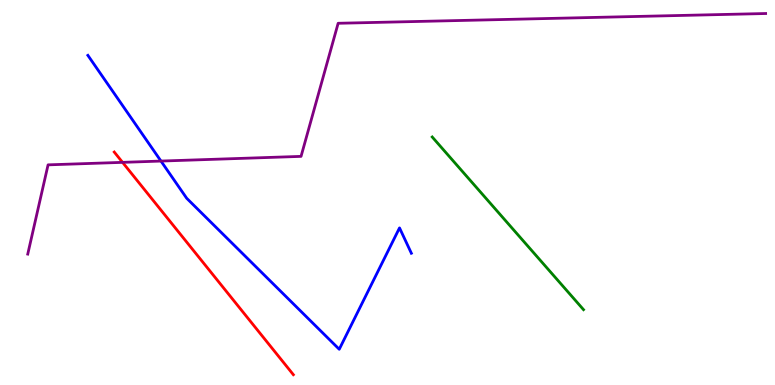[{'lines': ['blue', 'red'], 'intersections': []}, {'lines': ['green', 'red'], 'intersections': []}, {'lines': ['purple', 'red'], 'intersections': [{'x': 1.58, 'y': 5.78}]}, {'lines': ['blue', 'green'], 'intersections': []}, {'lines': ['blue', 'purple'], 'intersections': [{'x': 2.08, 'y': 5.82}]}, {'lines': ['green', 'purple'], 'intersections': []}]